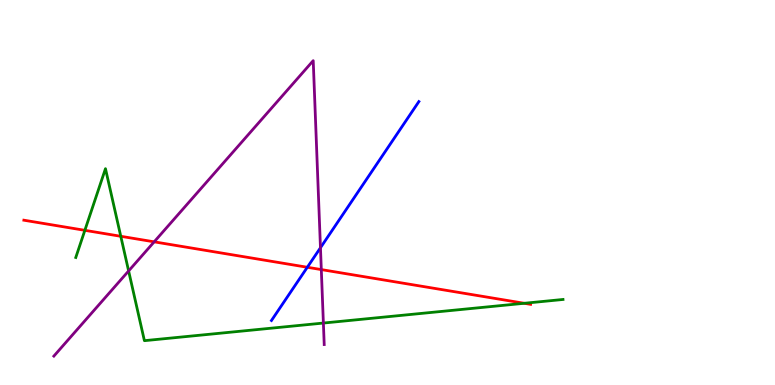[{'lines': ['blue', 'red'], 'intersections': [{'x': 3.97, 'y': 3.06}]}, {'lines': ['green', 'red'], 'intersections': [{'x': 1.09, 'y': 4.02}, {'x': 1.56, 'y': 3.86}, {'x': 6.76, 'y': 2.12}]}, {'lines': ['purple', 'red'], 'intersections': [{'x': 1.99, 'y': 3.72}, {'x': 4.15, 'y': 3.0}]}, {'lines': ['blue', 'green'], 'intersections': []}, {'lines': ['blue', 'purple'], 'intersections': [{'x': 4.14, 'y': 3.57}]}, {'lines': ['green', 'purple'], 'intersections': [{'x': 1.66, 'y': 2.96}, {'x': 4.17, 'y': 1.61}]}]